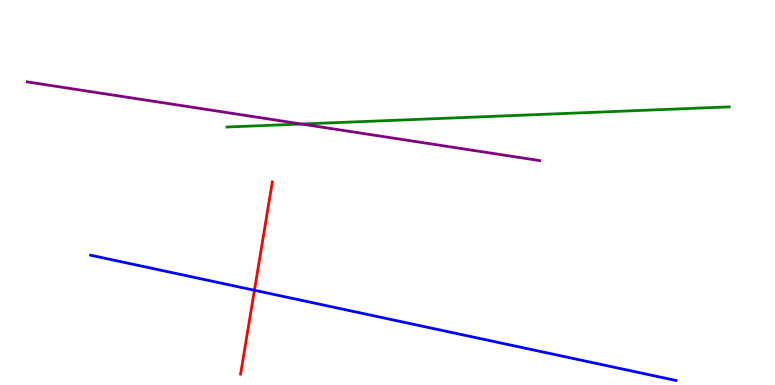[{'lines': ['blue', 'red'], 'intersections': [{'x': 3.28, 'y': 2.46}]}, {'lines': ['green', 'red'], 'intersections': []}, {'lines': ['purple', 'red'], 'intersections': []}, {'lines': ['blue', 'green'], 'intersections': []}, {'lines': ['blue', 'purple'], 'intersections': []}, {'lines': ['green', 'purple'], 'intersections': [{'x': 3.89, 'y': 6.78}]}]